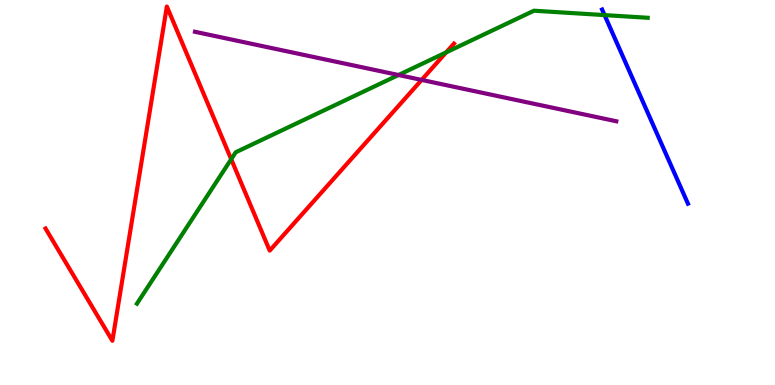[{'lines': ['blue', 'red'], 'intersections': []}, {'lines': ['green', 'red'], 'intersections': [{'x': 2.98, 'y': 5.86}, {'x': 5.76, 'y': 8.64}]}, {'lines': ['purple', 'red'], 'intersections': [{'x': 5.44, 'y': 7.92}]}, {'lines': ['blue', 'green'], 'intersections': [{'x': 7.8, 'y': 9.61}]}, {'lines': ['blue', 'purple'], 'intersections': []}, {'lines': ['green', 'purple'], 'intersections': [{'x': 5.14, 'y': 8.05}]}]